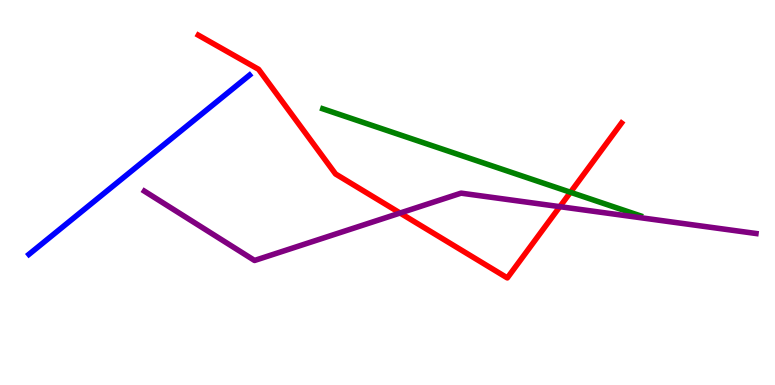[{'lines': ['blue', 'red'], 'intersections': []}, {'lines': ['green', 'red'], 'intersections': [{'x': 7.36, 'y': 5.01}]}, {'lines': ['purple', 'red'], 'intersections': [{'x': 5.16, 'y': 4.47}, {'x': 7.22, 'y': 4.63}]}, {'lines': ['blue', 'green'], 'intersections': []}, {'lines': ['blue', 'purple'], 'intersections': []}, {'lines': ['green', 'purple'], 'intersections': []}]